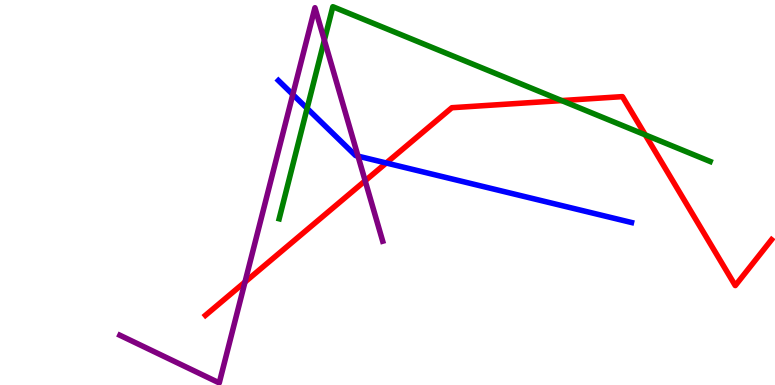[{'lines': ['blue', 'red'], 'intersections': [{'x': 4.98, 'y': 5.77}]}, {'lines': ['green', 'red'], 'intersections': [{'x': 7.25, 'y': 7.39}, {'x': 8.33, 'y': 6.5}]}, {'lines': ['purple', 'red'], 'intersections': [{'x': 3.16, 'y': 2.68}, {'x': 4.71, 'y': 5.3}]}, {'lines': ['blue', 'green'], 'intersections': [{'x': 3.96, 'y': 7.18}]}, {'lines': ['blue', 'purple'], 'intersections': [{'x': 3.78, 'y': 7.55}, {'x': 4.62, 'y': 5.94}]}, {'lines': ['green', 'purple'], 'intersections': [{'x': 4.19, 'y': 8.96}]}]